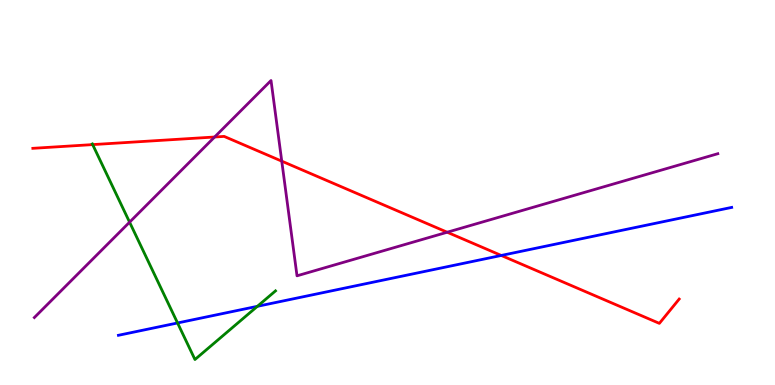[{'lines': ['blue', 'red'], 'intersections': [{'x': 6.47, 'y': 3.36}]}, {'lines': ['green', 'red'], 'intersections': [{'x': 1.2, 'y': 6.24}]}, {'lines': ['purple', 'red'], 'intersections': [{'x': 2.77, 'y': 6.44}, {'x': 3.64, 'y': 5.81}, {'x': 5.77, 'y': 3.97}]}, {'lines': ['blue', 'green'], 'intersections': [{'x': 2.29, 'y': 1.61}, {'x': 3.32, 'y': 2.04}]}, {'lines': ['blue', 'purple'], 'intersections': []}, {'lines': ['green', 'purple'], 'intersections': [{'x': 1.67, 'y': 4.23}]}]